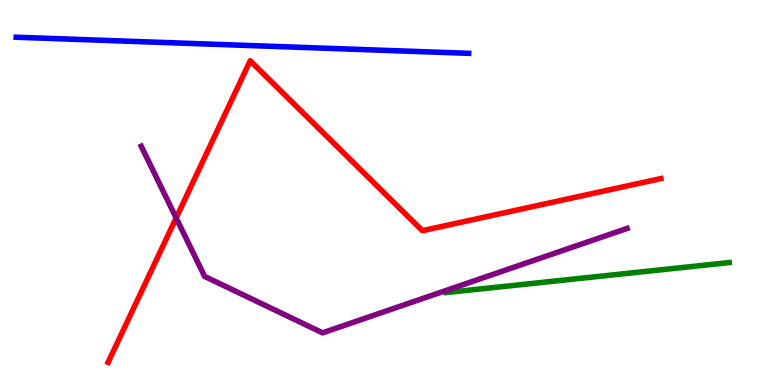[{'lines': ['blue', 'red'], 'intersections': []}, {'lines': ['green', 'red'], 'intersections': []}, {'lines': ['purple', 'red'], 'intersections': [{'x': 2.27, 'y': 4.34}]}, {'lines': ['blue', 'green'], 'intersections': []}, {'lines': ['blue', 'purple'], 'intersections': []}, {'lines': ['green', 'purple'], 'intersections': []}]